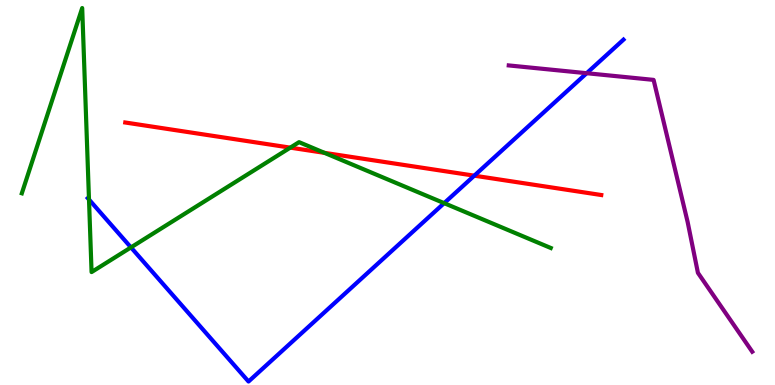[{'lines': ['blue', 'red'], 'intersections': [{'x': 6.12, 'y': 5.44}]}, {'lines': ['green', 'red'], 'intersections': [{'x': 3.75, 'y': 6.17}, {'x': 4.19, 'y': 6.03}]}, {'lines': ['purple', 'red'], 'intersections': []}, {'lines': ['blue', 'green'], 'intersections': [{'x': 1.15, 'y': 4.82}, {'x': 1.69, 'y': 3.57}, {'x': 5.73, 'y': 4.72}]}, {'lines': ['blue', 'purple'], 'intersections': [{'x': 7.57, 'y': 8.1}]}, {'lines': ['green', 'purple'], 'intersections': []}]